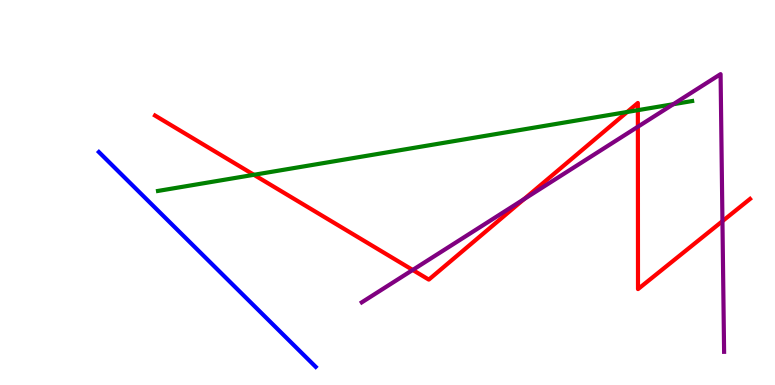[{'lines': ['blue', 'red'], 'intersections': []}, {'lines': ['green', 'red'], 'intersections': [{'x': 3.28, 'y': 5.46}, {'x': 8.09, 'y': 7.09}, {'x': 8.23, 'y': 7.14}]}, {'lines': ['purple', 'red'], 'intersections': [{'x': 5.33, 'y': 2.99}, {'x': 6.76, 'y': 4.83}, {'x': 8.23, 'y': 6.71}, {'x': 9.32, 'y': 4.26}]}, {'lines': ['blue', 'green'], 'intersections': []}, {'lines': ['blue', 'purple'], 'intersections': []}, {'lines': ['green', 'purple'], 'intersections': [{'x': 8.69, 'y': 7.29}]}]